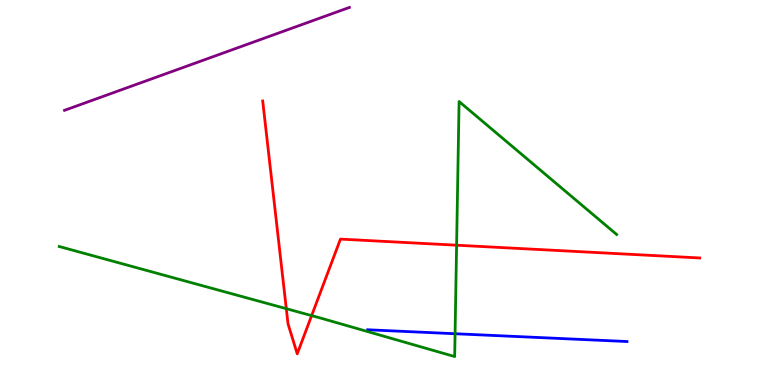[{'lines': ['blue', 'red'], 'intersections': []}, {'lines': ['green', 'red'], 'intersections': [{'x': 3.69, 'y': 1.98}, {'x': 4.02, 'y': 1.8}, {'x': 5.89, 'y': 3.63}]}, {'lines': ['purple', 'red'], 'intersections': []}, {'lines': ['blue', 'green'], 'intersections': [{'x': 5.87, 'y': 1.33}]}, {'lines': ['blue', 'purple'], 'intersections': []}, {'lines': ['green', 'purple'], 'intersections': []}]